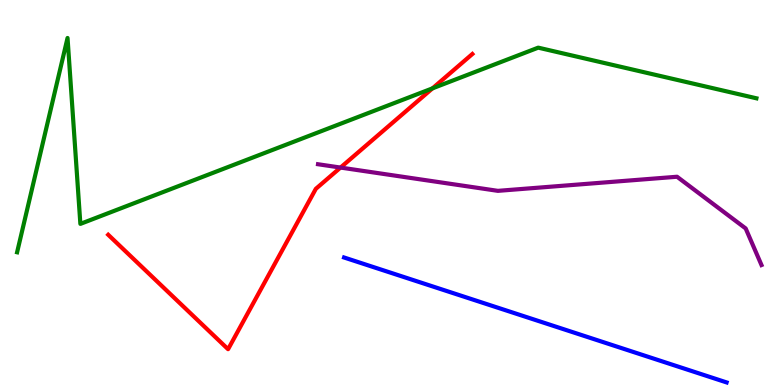[{'lines': ['blue', 'red'], 'intersections': []}, {'lines': ['green', 'red'], 'intersections': [{'x': 5.58, 'y': 7.71}]}, {'lines': ['purple', 'red'], 'intersections': [{'x': 4.39, 'y': 5.65}]}, {'lines': ['blue', 'green'], 'intersections': []}, {'lines': ['blue', 'purple'], 'intersections': []}, {'lines': ['green', 'purple'], 'intersections': []}]